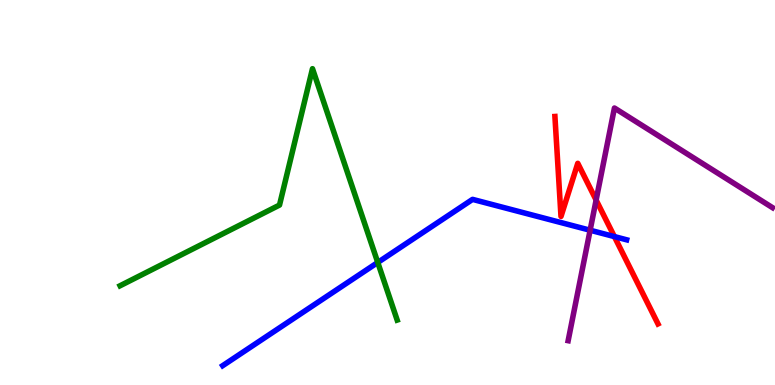[{'lines': ['blue', 'red'], 'intersections': [{'x': 7.93, 'y': 3.85}]}, {'lines': ['green', 'red'], 'intersections': []}, {'lines': ['purple', 'red'], 'intersections': [{'x': 7.69, 'y': 4.8}]}, {'lines': ['blue', 'green'], 'intersections': [{'x': 4.87, 'y': 3.18}]}, {'lines': ['blue', 'purple'], 'intersections': [{'x': 7.61, 'y': 4.02}]}, {'lines': ['green', 'purple'], 'intersections': []}]